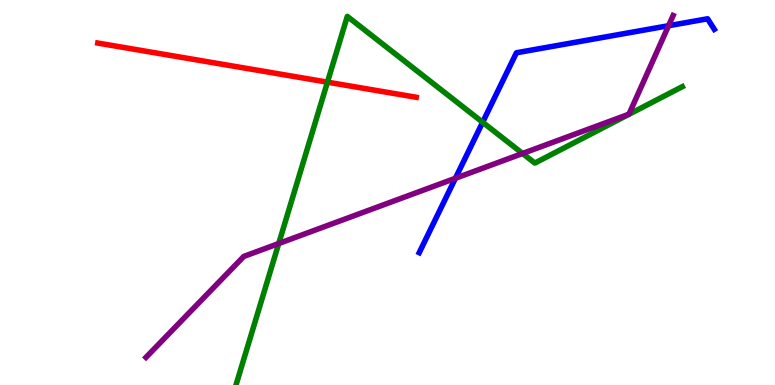[{'lines': ['blue', 'red'], 'intersections': []}, {'lines': ['green', 'red'], 'intersections': [{'x': 4.23, 'y': 7.87}]}, {'lines': ['purple', 'red'], 'intersections': []}, {'lines': ['blue', 'green'], 'intersections': [{'x': 6.23, 'y': 6.82}]}, {'lines': ['blue', 'purple'], 'intersections': [{'x': 5.88, 'y': 5.37}, {'x': 8.63, 'y': 9.33}]}, {'lines': ['green', 'purple'], 'intersections': [{'x': 3.6, 'y': 3.67}, {'x': 6.74, 'y': 6.01}]}]